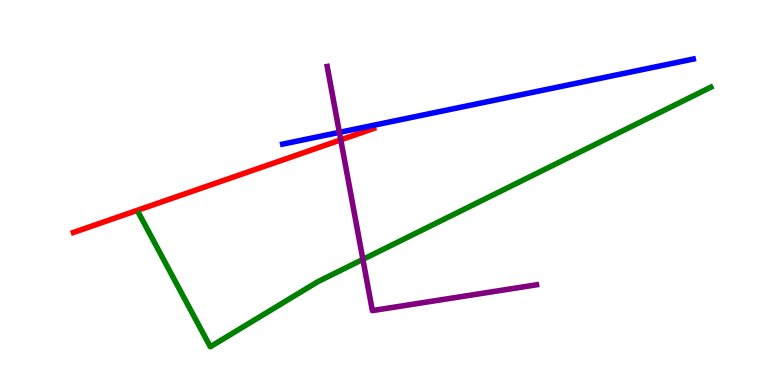[{'lines': ['blue', 'red'], 'intersections': []}, {'lines': ['green', 'red'], 'intersections': []}, {'lines': ['purple', 'red'], 'intersections': [{'x': 4.4, 'y': 6.37}]}, {'lines': ['blue', 'green'], 'intersections': []}, {'lines': ['blue', 'purple'], 'intersections': [{'x': 4.38, 'y': 6.56}]}, {'lines': ['green', 'purple'], 'intersections': [{'x': 4.68, 'y': 3.26}]}]